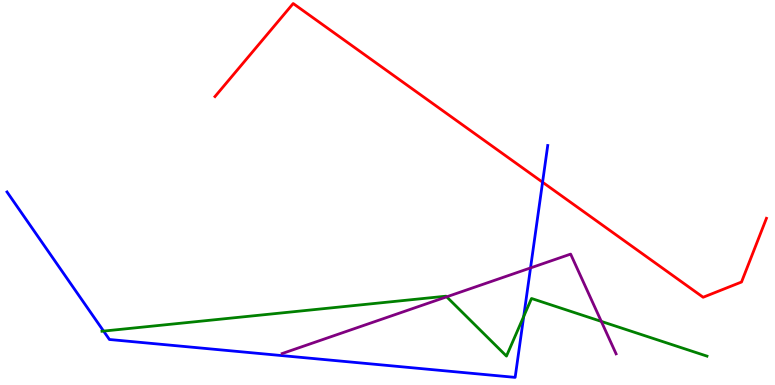[{'lines': ['blue', 'red'], 'intersections': [{'x': 7.0, 'y': 5.27}]}, {'lines': ['green', 'red'], 'intersections': []}, {'lines': ['purple', 'red'], 'intersections': []}, {'lines': ['blue', 'green'], 'intersections': [{'x': 1.34, 'y': 1.4}, {'x': 6.76, 'y': 1.78}]}, {'lines': ['blue', 'purple'], 'intersections': [{'x': 6.85, 'y': 3.04}]}, {'lines': ['green', 'purple'], 'intersections': [{'x': 5.76, 'y': 2.29}, {'x': 7.76, 'y': 1.65}]}]